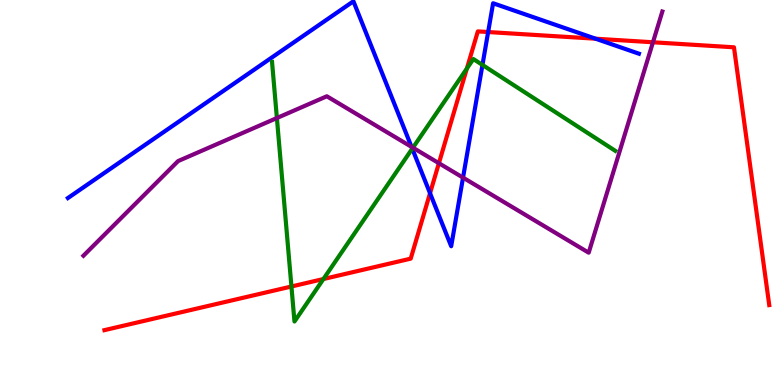[{'lines': ['blue', 'red'], 'intersections': [{'x': 5.55, 'y': 4.98}, {'x': 6.3, 'y': 9.17}, {'x': 7.69, 'y': 8.99}]}, {'lines': ['green', 'red'], 'intersections': [{'x': 3.76, 'y': 2.56}, {'x': 4.17, 'y': 2.75}, {'x': 6.02, 'y': 8.22}]}, {'lines': ['purple', 'red'], 'intersections': [{'x': 5.66, 'y': 5.76}, {'x': 8.43, 'y': 8.9}]}, {'lines': ['blue', 'green'], 'intersections': [{'x': 5.32, 'y': 6.14}, {'x': 6.23, 'y': 8.31}]}, {'lines': ['blue', 'purple'], 'intersections': [{'x': 5.31, 'y': 6.19}, {'x': 5.97, 'y': 5.39}]}, {'lines': ['green', 'purple'], 'intersections': [{'x': 3.57, 'y': 6.93}, {'x': 5.33, 'y': 6.16}]}]